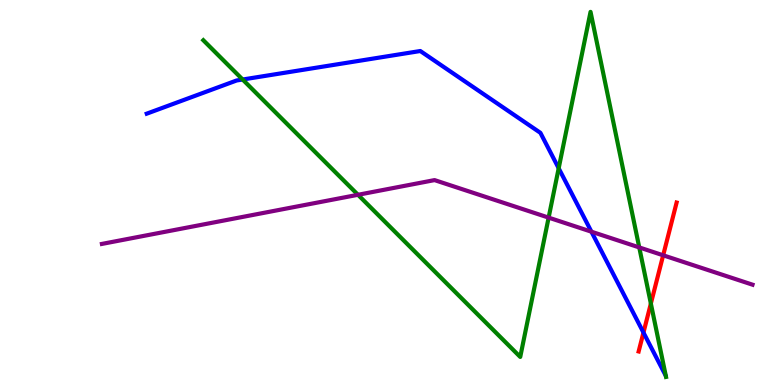[{'lines': ['blue', 'red'], 'intersections': [{'x': 8.3, 'y': 1.36}]}, {'lines': ['green', 'red'], 'intersections': [{'x': 8.4, 'y': 2.12}]}, {'lines': ['purple', 'red'], 'intersections': [{'x': 8.56, 'y': 3.37}]}, {'lines': ['blue', 'green'], 'intersections': [{'x': 3.13, 'y': 7.93}, {'x': 7.21, 'y': 5.63}]}, {'lines': ['blue', 'purple'], 'intersections': [{'x': 7.63, 'y': 3.98}]}, {'lines': ['green', 'purple'], 'intersections': [{'x': 4.62, 'y': 4.94}, {'x': 7.08, 'y': 4.35}, {'x': 8.25, 'y': 3.57}]}]